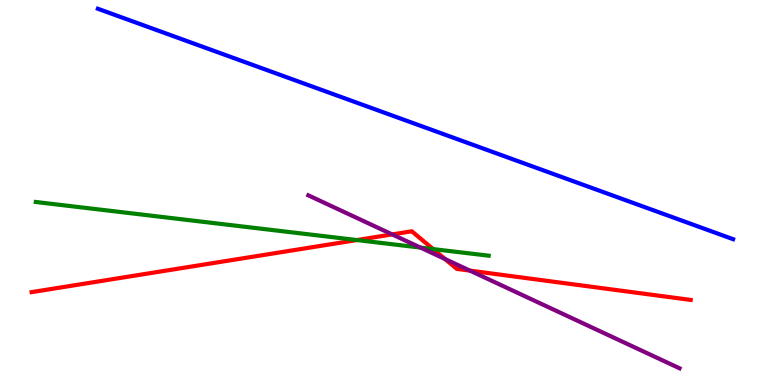[{'lines': ['blue', 'red'], 'intersections': []}, {'lines': ['green', 'red'], 'intersections': [{'x': 4.61, 'y': 3.76}, {'x': 5.59, 'y': 3.53}]}, {'lines': ['purple', 'red'], 'intersections': [{'x': 5.06, 'y': 3.91}, {'x': 5.74, 'y': 3.27}, {'x': 6.06, 'y': 2.97}]}, {'lines': ['blue', 'green'], 'intersections': []}, {'lines': ['blue', 'purple'], 'intersections': []}, {'lines': ['green', 'purple'], 'intersections': [{'x': 5.43, 'y': 3.57}]}]